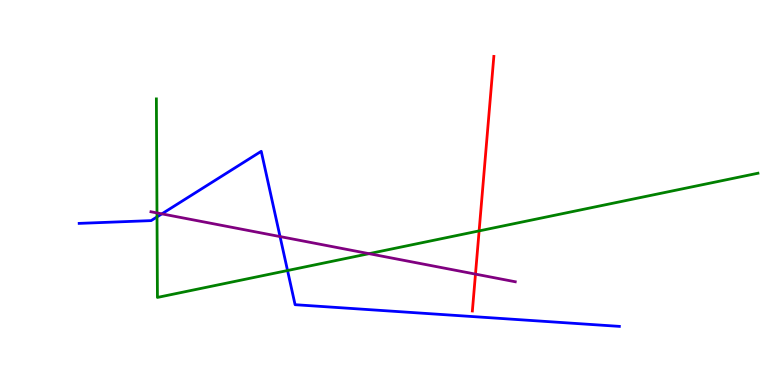[{'lines': ['blue', 'red'], 'intersections': []}, {'lines': ['green', 'red'], 'intersections': [{'x': 6.18, 'y': 4.0}]}, {'lines': ['purple', 'red'], 'intersections': [{'x': 6.14, 'y': 2.88}]}, {'lines': ['blue', 'green'], 'intersections': [{'x': 2.03, 'y': 4.37}, {'x': 3.71, 'y': 2.97}]}, {'lines': ['blue', 'purple'], 'intersections': [{'x': 2.09, 'y': 4.45}, {'x': 3.61, 'y': 3.86}]}, {'lines': ['green', 'purple'], 'intersections': [{'x': 2.03, 'y': 4.47}, {'x': 4.76, 'y': 3.41}]}]